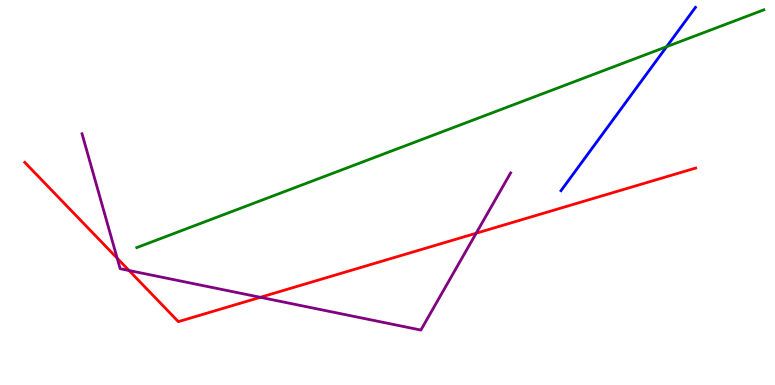[{'lines': ['blue', 'red'], 'intersections': []}, {'lines': ['green', 'red'], 'intersections': []}, {'lines': ['purple', 'red'], 'intersections': [{'x': 1.51, 'y': 3.29}, {'x': 1.66, 'y': 2.97}, {'x': 3.36, 'y': 2.28}, {'x': 6.14, 'y': 3.94}]}, {'lines': ['blue', 'green'], 'intersections': [{'x': 8.6, 'y': 8.79}]}, {'lines': ['blue', 'purple'], 'intersections': []}, {'lines': ['green', 'purple'], 'intersections': []}]